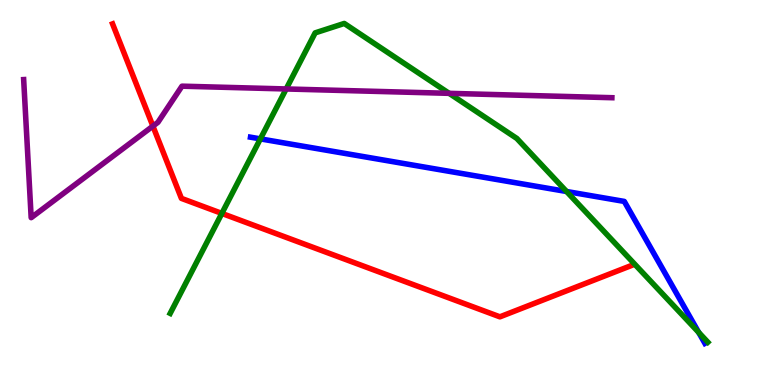[{'lines': ['blue', 'red'], 'intersections': []}, {'lines': ['green', 'red'], 'intersections': [{'x': 2.86, 'y': 4.46}]}, {'lines': ['purple', 'red'], 'intersections': [{'x': 1.97, 'y': 6.72}]}, {'lines': ['blue', 'green'], 'intersections': [{'x': 3.36, 'y': 6.39}, {'x': 7.31, 'y': 5.03}, {'x': 9.02, 'y': 1.37}]}, {'lines': ['blue', 'purple'], 'intersections': []}, {'lines': ['green', 'purple'], 'intersections': [{'x': 3.69, 'y': 7.69}, {'x': 5.8, 'y': 7.58}]}]